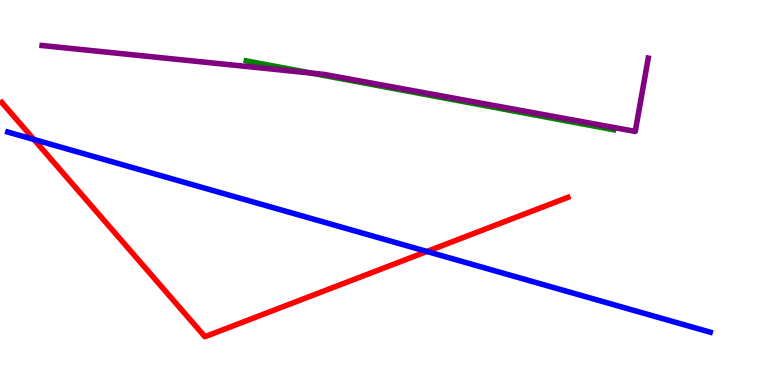[{'lines': ['blue', 'red'], 'intersections': [{'x': 0.438, 'y': 6.38}, {'x': 5.51, 'y': 3.47}]}, {'lines': ['green', 'red'], 'intersections': []}, {'lines': ['purple', 'red'], 'intersections': []}, {'lines': ['blue', 'green'], 'intersections': []}, {'lines': ['blue', 'purple'], 'intersections': []}, {'lines': ['green', 'purple'], 'intersections': [{'x': 4.02, 'y': 8.1}]}]